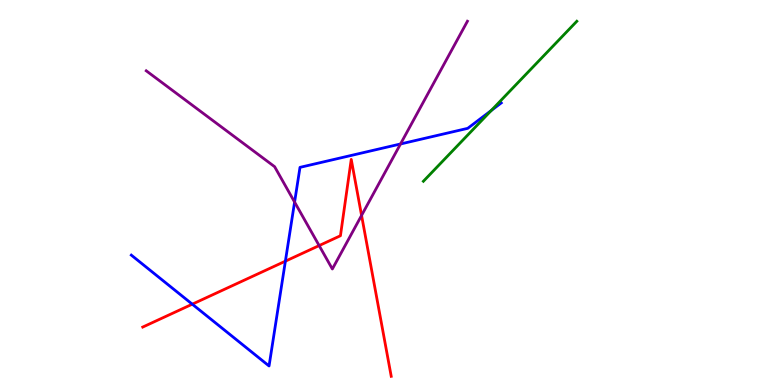[{'lines': ['blue', 'red'], 'intersections': [{'x': 2.48, 'y': 2.1}, {'x': 3.68, 'y': 3.22}]}, {'lines': ['green', 'red'], 'intersections': []}, {'lines': ['purple', 'red'], 'intersections': [{'x': 4.12, 'y': 3.62}, {'x': 4.67, 'y': 4.4}]}, {'lines': ['blue', 'green'], 'intersections': [{'x': 6.34, 'y': 7.13}]}, {'lines': ['blue', 'purple'], 'intersections': [{'x': 3.8, 'y': 4.75}, {'x': 5.17, 'y': 6.26}]}, {'lines': ['green', 'purple'], 'intersections': []}]